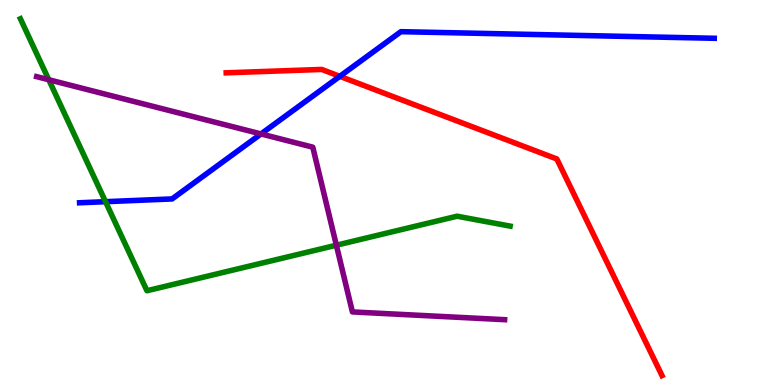[{'lines': ['blue', 'red'], 'intersections': [{'x': 4.38, 'y': 8.02}]}, {'lines': ['green', 'red'], 'intersections': []}, {'lines': ['purple', 'red'], 'intersections': []}, {'lines': ['blue', 'green'], 'intersections': [{'x': 1.36, 'y': 4.76}]}, {'lines': ['blue', 'purple'], 'intersections': [{'x': 3.37, 'y': 6.52}]}, {'lines': ['green', 'purple'], 'intersections': [{'x': 0.629, 'y': 7.93}, {'x': 4.34, 'y': 3.63}]}]